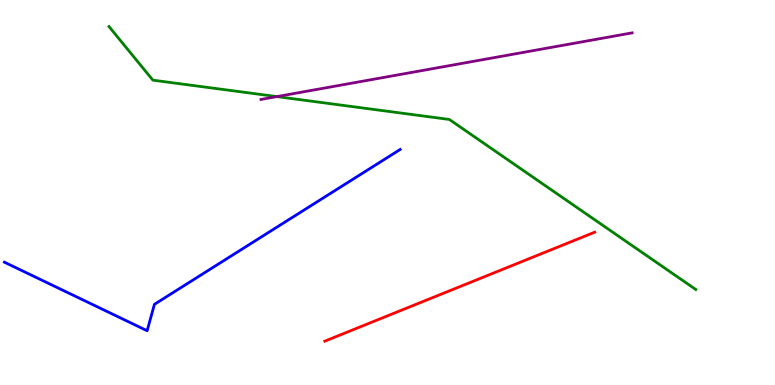[{'lines': ['blue', 'red'], 'intersections': []}, {'lines': ['green', 'red'], 'intersections': []}, {'lines': ['purple', 'red'], 'intersections': []}, {'lines': ['blue', 'green'], 'intersections': []}, {'lines': ['blue', 'purple'], 'intersections': []}, {'lines': ['green', 'purple'], 'intersections': [{'x': 3.57, 'y': 7.49}]}]